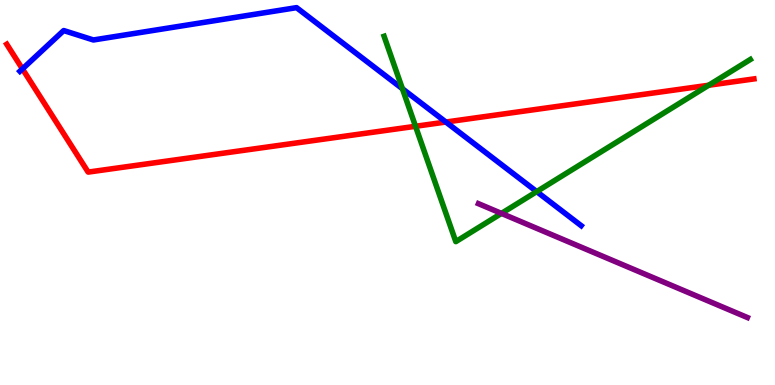[{'lines': ['blue', 'red'], 'intersections': [{'x': 0.29, 'y': 8.21}, {'x': 5.75, 'y': 6.83}]}, {'lines': ['green', 'red'], 'intersections': [{'x': 5.36, 'y': 6.72}, {'x': 9.14, 'y': 7.79}]}, {'lines': ['purple', 'red'], 'intersections': []}, {'lines': ['blue', 'green'], 'intersections': [{'x': 5.19, 'y': 7.7}, {'x': 6.93, 'y': 5.02}]}, {'lines': ['blue', 'purple'], 'intersections': []}, {'lines': ['green', 'purple'], 'intersections': [{'x': 6.47, 'y': 4.46}]}]